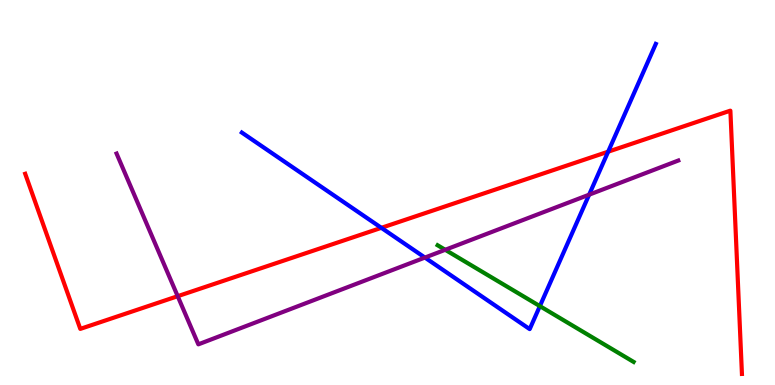[{'lines': ['blue', 'red'], 'intersections': [{'x': 4.92, 'y': 4.08}, {'x': 7.85, 'y': 6.06}]}, {'lines': ['green', 'red'], 'intersections': []}, {'lines': ['purple', 'red'], 'intersections': [{'x': 2.29, 'y': 2.31}]}, {'lines': ['blue', 'green'], 'intersections': [{'x': 6.97, 'y': 2.05}]}, {'lines': ['blue', 'purple'], 'intersections': [{'x': 5.48, 'y': 3.31}, {'x': 7.6, 'y': 4.94}]}, {'lines': ['green', 'purple'], 'intersections': [{'x': 5.74, 'y': 3.51}]}]